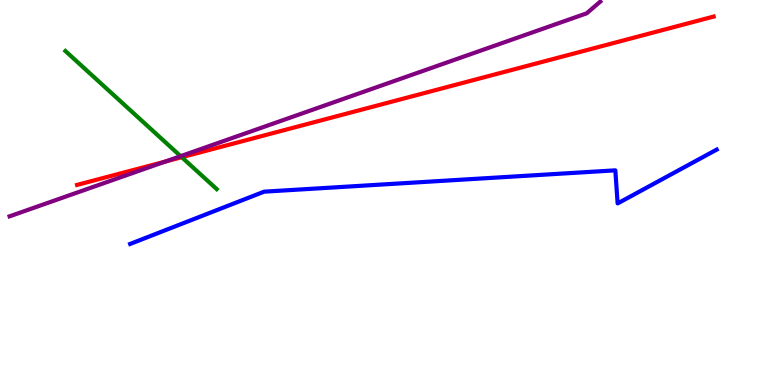[{'lines': ['blue', 'red'], 'intersections': []}, {'lines': ['green', 'red'], 'intersections': [{'x': 2.35, 'y': 5.92}]}, {'lines': ['purple', 'red'], 'intersections': [{'x': 2.13, 'y': 5.8}]}, {'lines': ['blue', 'green'], 'intersections': []}, {'lines': ['blue', 'purple'], 'intersections': []}, {'lines': ['green', 'purple'], 'intersections': [{'x': 2.33, 'y': 5.94}]}]